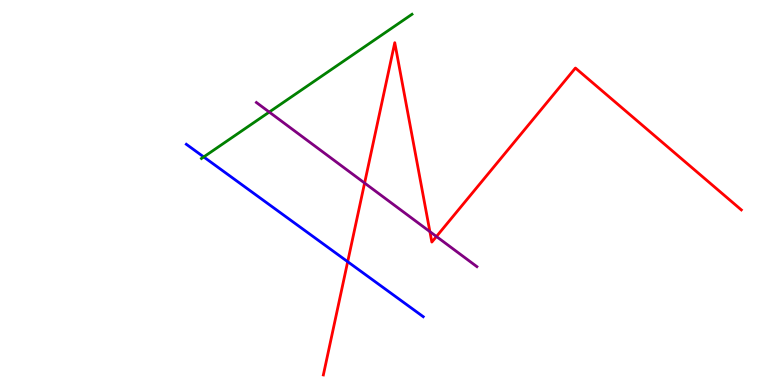[{'lines': ['blue', 'red'], 'intersections': [{'x': 4.49, 'y': 3.2}]}, {'lines': ['green', 'red'], 'intersections': []}, {'lines': ['purple', 'red'], 'intersections': [{'x': 4.7, 'y': 5.25}, {'x': 5.55, 'y': 3.98}, {'x': 5.63, 'y': 3.86}]}, {'lines': ['blue', 'green'], 'intersections': [{'x': 2.63, 'y': 5.92}]}, {'lines': ['blue', 'purple'], 'intersections': []}, {'lines': ['green', 'purple'], 'intersections': [{'x': 3.47, 'y': 7.09}]}]